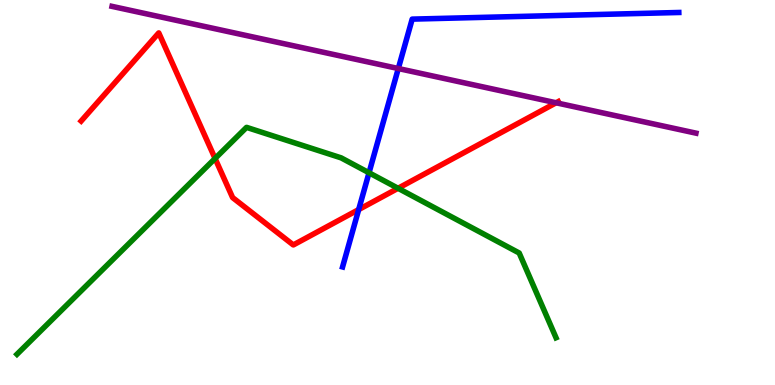[{'lines': ['blue', 'red'], 'intersections': [{'x': 4.63, 'y': 4.56}]}, {'lines': ['green', 'red'], 'intersections': [{'x': 2.78, 'y': 5.88}, {'x': 5.14, 'y': 5.11}]}, {'lines': ['purple', 'red'], 'intersections': [{'x': 7.18, 'y': 7.33}]}, {'lines': ['blue', 'green'], 'intersections': [{'x': 4.76, 'y': 5.51}]}, {'lines': ['blue', 'purple'], 'intersections': [{'x': 5.14, 'y': 8.22}]}, {'lines': ['green', 'purple'], 'intersections': []}]